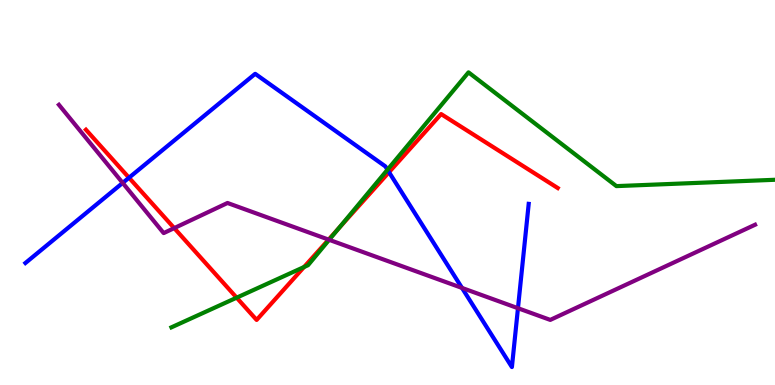[{'lines': ['blue', 'red'], 'intersections': [{'x': 1.66, 'y': 5.38}, {'x': 5.02, 'y': 5.53}]}, {'lines': ['green', 'red'], 'intersections': [{'x': 3.05, 'y': 2.27}, {'x': 3.92, 'y': 3.06}, {'x': 4.37, 'y': 4.07}]}, {'lines': ['purple', 'red'], 'intersections': [{'x': 2.25, 'y': 4.08}, {'x': 4.24, 'y': 3.78}]}, {'lines': ['blue', 'green'], 'intersections': [{'x': 5.0, 'y': 5.59}]}, {'lines': ['blue', 'purple'], 'intersections': [{'x': 1.58, 'y': 5.25}, {'x': 5.96, 'y': 2.52}, {'x': 6.68, 'y': 1.99}]}, {'lines': ['green', 'purple'], 'intersections': [{'x': 4.25, 'y': 3.77}]}]